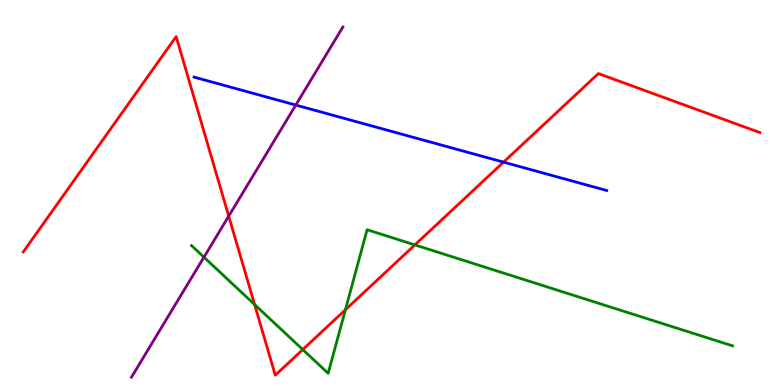[{'lines': ['blue', 'red'], 'intersections': [{'x': 6.5, 'y': 5.79}]}, {'lines': ['green', 'red'], 'intersections': [{'x': 3.29, 'y': 2.09}, {'x': 3.91, 'y': 0.92}, {'x': 4.46, 'y': 1.95}, {'x': 5.35, 'y': 3.64}]}, {'lines': ['purple', 'red'], 'intersections': [{'x': 2.95, 'y': 4.39}]}, {'lines': ['blue', 'green'], 'intersections': []}, {'lines': ['blue', 'purple'], 'intersections': [{'x': 3.82, 'y': 7.27}]}, {'lines': ['green', 'purple'], 'intersections': [{'x': 2.63, 'y': 3.32}]}]